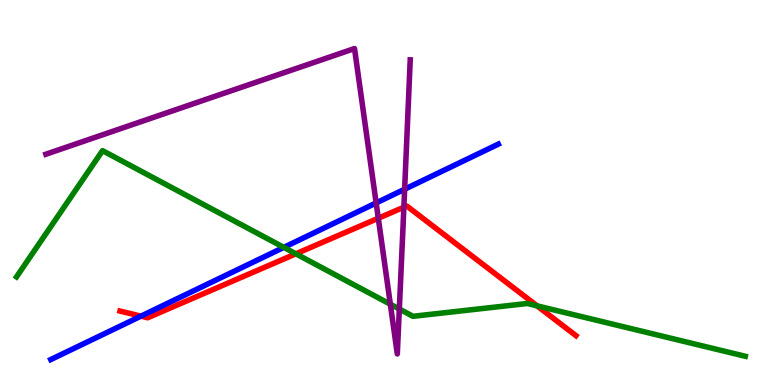[{'lines': ['blue', 'red'], 'intersections': [{'x': 1.82, 'y': 1.79}]}, {'lines': ['green', 'red'], 'intersections': [{'x': 3.82, 'y': 3.41}, {'x': 6.93, 'y': 2.06}]}, {'lines': ['purple', 'red'], 'intersections': [{'x': 4.88, 'y': 4.33}, {'x': 5.21, 'y': 4.62}]}, {'lines': ['blue', 'green'], 'intersections': [{'x': 3.66, 'y': 3.57}]}, {'lines': ['blue', 'purple'], 'intersections': [{'x': 4.85, 'y': 4.73}, {'x': 5.22, 'y': 5.08}]}, {'lines': ['green', 'purple'], 'intersections': [{'x': 5.04, 'y': 2.1}, {'x': 5.15, 'y': 1.97}]}]